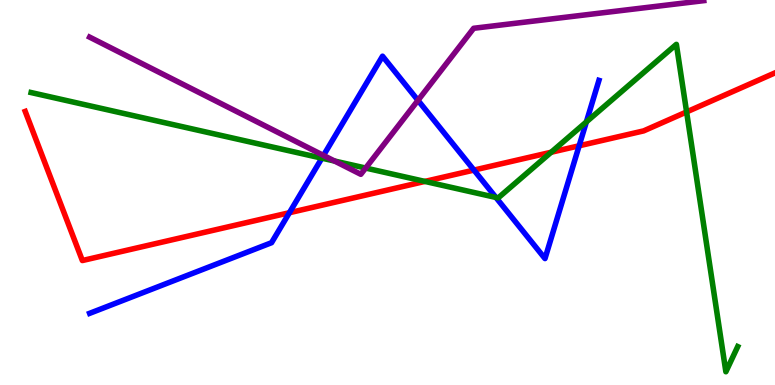[{'lines': ['blue', 'red'], 'intersections': [{'x': 3.73, 'y': 4.47}, {'x': 6.12, 'y': 5.58}, {'x': 7.47, 'y': 6.21}]}, {'lines': ['green', 'red'], 'intersections': [{'x': 5.48, 'y': 5.29}, {'x': 7.11, 'y': 6.05}, {'x': 8.86, 'y': 7.09}]}, {'lines': ['purple', 'red'], 'intersections': []}, {'lines': ['blue', 'green'], 'intersections': [{'x': 4.15, 'y': 5.89}, {'x': 6.4, 'y': 4.87}, {'x': 7.57, 'y': 6.83}]}, {'lines': ['blue', 'purple'], 'intersections': [{'x': 4.17, 'y': 5.96}, {'x': 5.39, 'y': 7.39}]}, {'lines': ['green', 'purple'], 'intersections': [{'x': 4.32, 'y': 5.82}, {'x': 4.72, 'y': 5.64}]}]